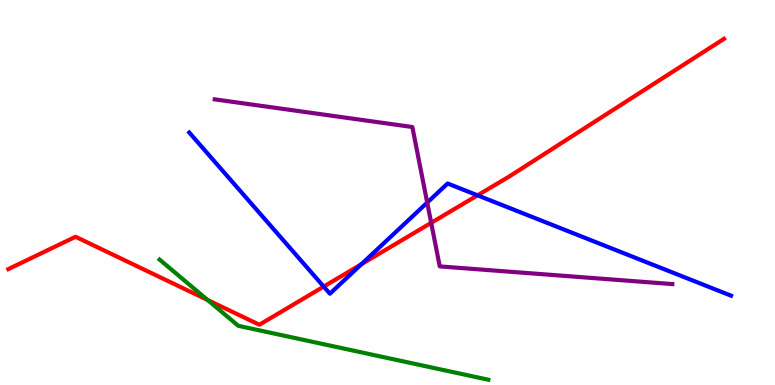[{'lines': ['blue', 'red'], 'intersections': [{'x': 4.18, 'y': 2.56}, {'x': 4.66, 'y': 3.14}, {'x': 6.16, 'y': 4.93}]}, {'lines': ['green', 'red'], 'intersections': [{'x': 2.68, 'y': 2.21}]}, {'lines': ['purple', 'red'], 'intersections': [{'x': 5.56, 'y': 4.21}]}, {'lines': ['blue', 'green'], 'intersections': []}, {'lines': ['blue', 'purple'], 'intersections': [{'x': 5.51, 'y': 4.74}]}, {'lines': ['green', 'purple'], 'intersections': []}]